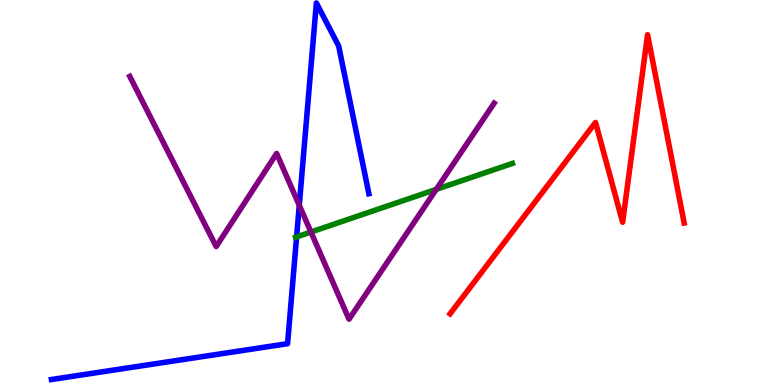[{'lines': ['blue', 'red'], 'intersections': []}, {'lines': ['green', 'red'], 'intersections': []}, {'lines': ['purple', 'red'], 'intersections': []}, {'lines': ['blue', 'green'], 'intersections': [{'x': 3.83, 'y': 3.85}]}, {'lines': ['blue', 'purple'], 'intersections': [{'x': 3.86, 'y': 4.67}]}, {'lines': ['green', 'purple'], 'intersections': [{'x': 4.01, 'y': 3.97}, {'x': 5.63, 'y': 5.08}]}]